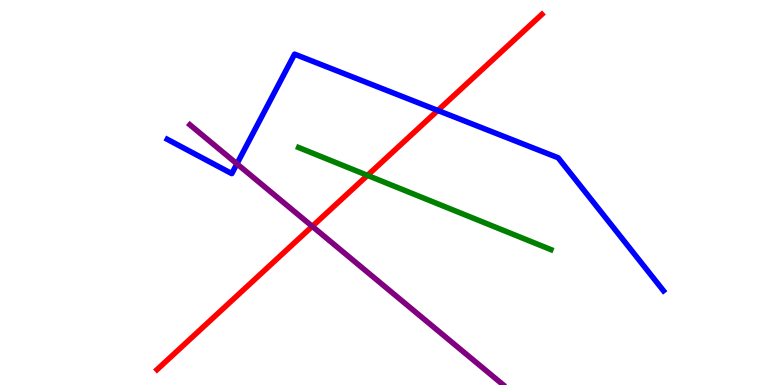[{'lines': ['blue', 'red'], 'intersections': [{'x': 5.65, 'y': 7.13}]}, {'lines': ['green', 'red'], 'intersections': [{'x': 4.74, 'y': 5.44}]}, {'lines': ['purple', 'red'], 'intersections': [{'x': 4.03, 'y': 4.12}]}, {'lines': ['blue', 'green'], 'intersections': []}, {'lines': ['blue', 'purple'], 'intersections': [{'x': 3.06, 'y': 5.74}]}, {'lines': ['green', 'purple'], 'intersections': []}]